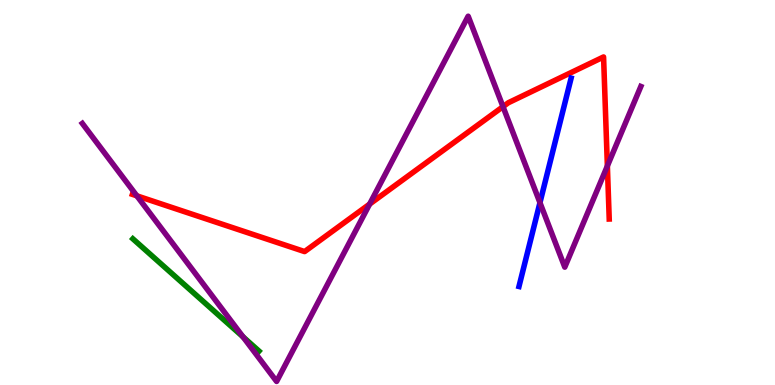[{'lines': ['blue', 'red'], 'intersections': []}, {'lines': ['green', 'red'], 'intersections': []}, {'lines': ['purple', 'red'], 'intersections': [{'x': 1.77, 'y': 4.91}, {'x': 4.77, 'y': 4.7}, {'x': 6.49, 'y': 7.23}, {'x': 7.84, 'y': 5.69}]}, {'lines': ['blue', 'green'], 'intersections': []}, {'lines': ['blue', 'purple'], 'intersections': [{'x': 6.97, 'y': 4.74}]}, {'lines': ['green', 'purple'], 'intersections': [{'x': 3.14, 'y': 1.25}]}]